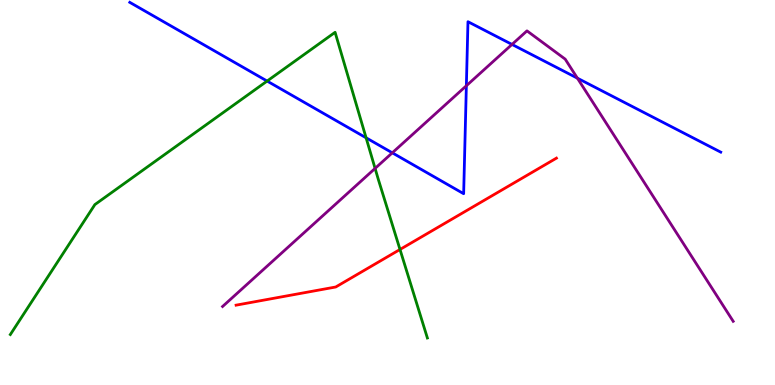[{'lines': ['blue', 'red'], 'intersections': []}, {'lines': ['green', 'red'], 'intersections': [{'x': 5.16, 'y': 3.52}]}, {'lines': ['purple', 'red'], 'intersections': []}, {'lines': ['blue', 'green'], 'intersections': [{'x': 3.45, 'y': 7.89}, {'x': 4.72, 'y': 6.42}]}, {'lines': ['blue', 'purple'], 'intersections': [{'x': 5.06, 'y': 6.03}, {'x': 6.02, 'y': 7.77}, {'x': 6.61, 'y': 8.85}, {'x': 7.45, 'y': 7.97}]}, {'lines': ['green', 'purple'], 'intersections': [{'x': 4.84, 'y': 5.63}]}]